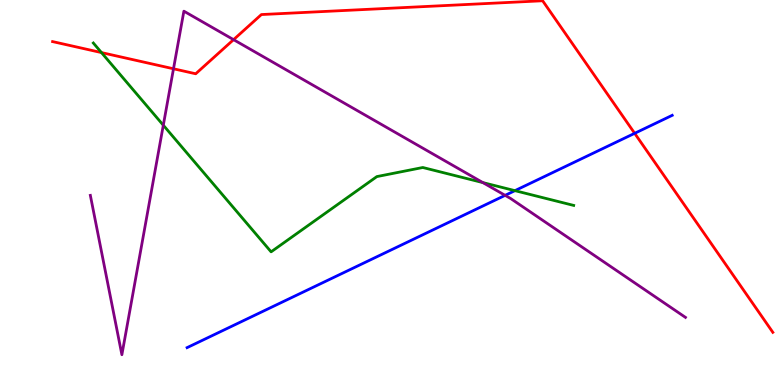[{'lines': ['blue', 'red'], 'intersections': [{'x': 8.19, 'y': 6.54}]}, {'lines': ['green', 'red'], 'intersections': [{'x': 1.31, 'y': 8.63}]}, {'lines': ['purple', 'red'], 'intersections': [{'x': 2.24, 'y': 8.21}, {'x': 3.01, 'y': 8.97}]}, {'lines': ['blue', 'green'], 'intersections': [{'x': 6.64, 'y': 5.05}]}, {'lines': ['blue', 'purple'], 'intersections': [{'x': 6.52, 'y': 4.93}]}, {'lines': ['green', 'purple'], 'intersections': [{'x': 2.11, 'y': 6.75}, {'x': 6.23, 'y': 5.26}]}]